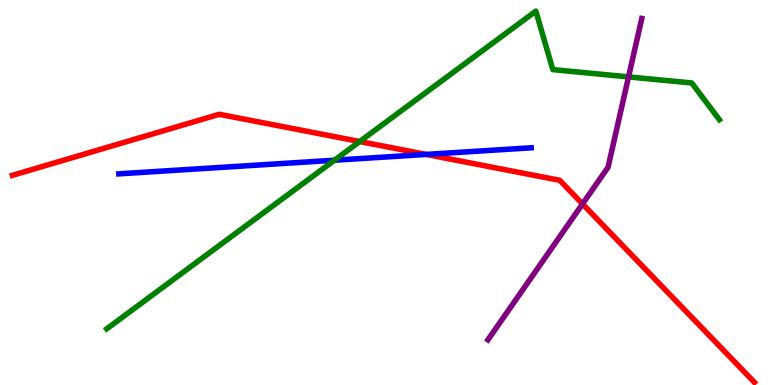[{'lines': ['blue', 'red'], 'intersections': [{'x': 5.5, 'y': 5.99}]}, {'lines': ['green', 'red'], 'intersections': [{'x': 4.64, 'y': 6.32}]}, {'lines': ['purple', 'red'], 'intersections': [{'x': 7.52, 'y': 4.7}]}, {'lines': ['blue', 'green'], 'intersections': [{'x': 4.32, 'y': 5.84}]}, {'lines': ['blue', 'purple'], 'intersections': []}, {'lines': ['green', 'purple'], 'intersections': [{'x': 8.11, 'y': 8.0}]}]